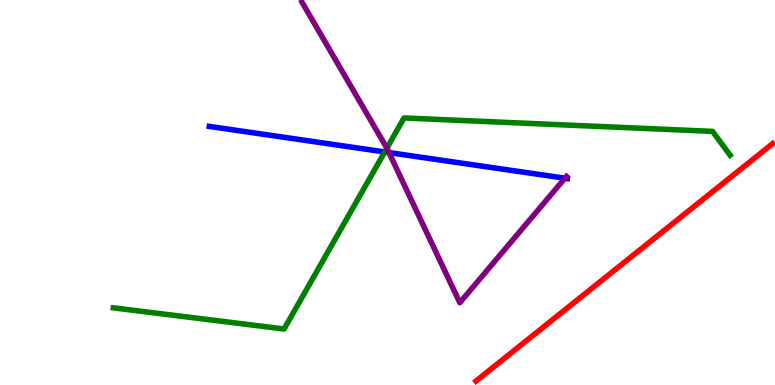[{'lines': ['blue', 'red'], 'intersections': []}, {'lines': ['green', 'red'], 'intersections': []}, {'lines': ['purple', 'red'], 'intersections': []}, {'lines': ['blue', 'green'], 'intersections': [{'x': 4.96, 'y': 6.05}]}, {'lines': ['blue', 'purple'], 'intersections': [{'x': 5.02, 'y': 6.04}, {'x': 7.29, 'y': 5.37}]}, {'lines': ['green', 'purple'], 'intersections': [{'x': 4.99, 'y': 6.15}]}]